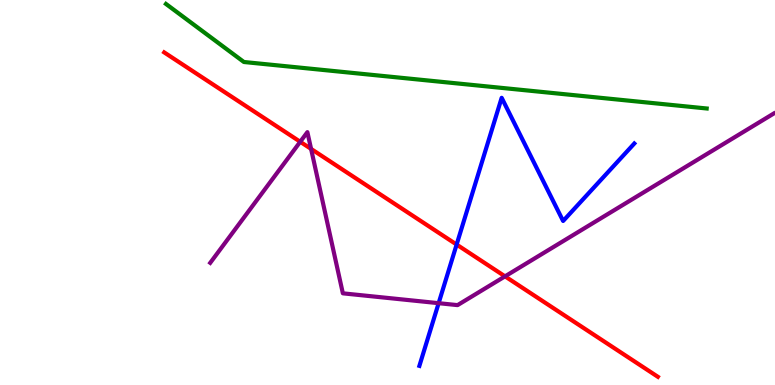[{'lines': ['blue', 'red'], 'intersections': [{'x': 5.89, 'y': 3.65}]}, {'lines': ['green', 'red'], 'intersections': []}, {'lines': ['purple', 'red'], 'intersections': [{'x': 3.87, 'y': 6.32}, {'x': 4.01, 'y': 6.13}, {'x': 6.52, 'y': 2.82}]}, {'lines': ['blue', 'green'], 'intersections': []}, {'lines': ['blue', 'purple'], 'intersections': [{'x': 5.66, 'y': 2.13}]}, {'lines': ['green', 'purple'], 'intersections': []}]